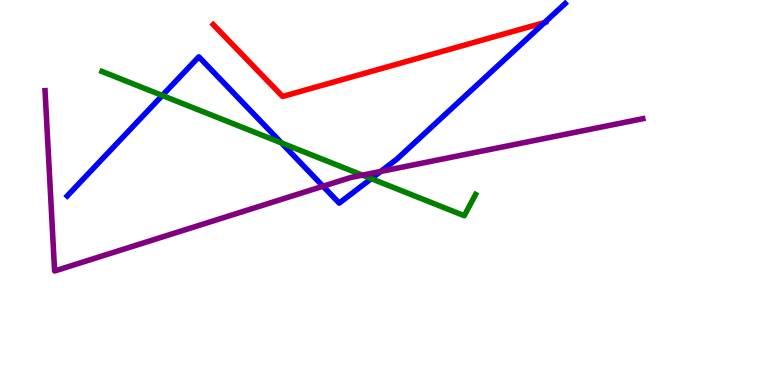[{'lines': ['blue', 'red'], 'intersections': [{'x': 7.03, 'y': 9.42}]}, {'lines': ['green', 'red'], 'intersections': []}, {'lines': ['purple', 'red'], 'intersections': []}, {'lines': ['blue', 'green'], 'intersections': [{'x': 2.09, 'y': 7.52}, {'x': 3.63, 'y': 6.29}, {'x': 4.79, 'y': 5.36}]}, {'lines': ['blue', 'purple'], 'intersections': [{'x': 4.17, 'y': 5.16}, {'x': 4.91, 'y': 5.55}]}, {'lines': ['green', 'purple'], 'intersections': [{'x': 4.68, 'y': 5.45}]}]